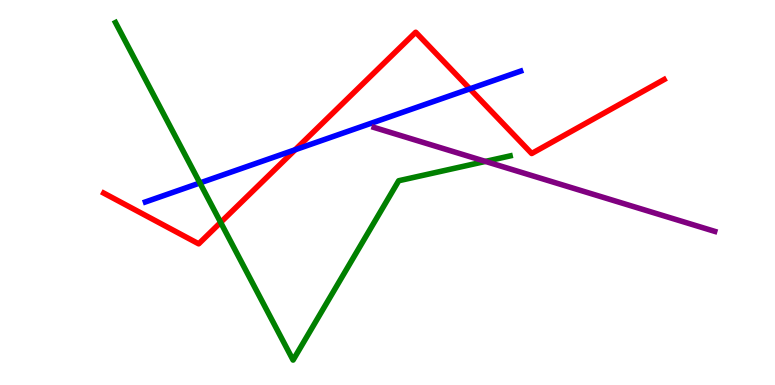[{'lines': ['blue', 'red'], 'intersections': [{'x': 3.81, 'y': 6.11}, {'x': 6.06, 'y': 7.69}]}, {'lines': ['green', 'red'], 'intersections': [{'x': 2.85, 'y': 4.22}]}, {'lines': ['purple', 'red'], 'intersections': []}, {'lines': ['blue', 'green'], 'intersections': [{'x': 2.58, 'y': 5.25}]}, {'lines': ['blue', 'purple'], 'intersections': []}, {'lines': ['green', 'purple'], 'intersections': [{'x': 6.26, 'y': 5.81}]}]